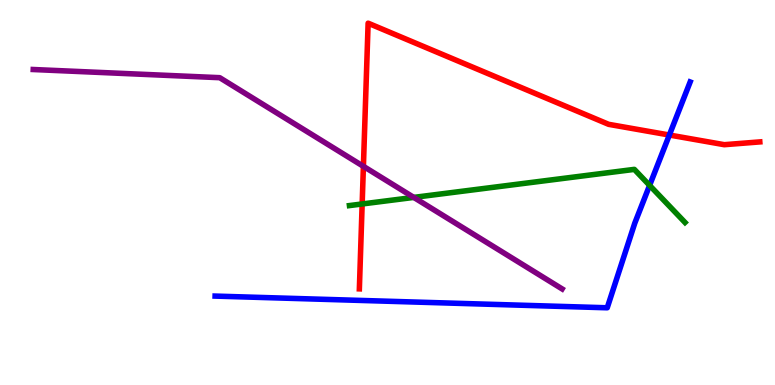[{'lines': ['blue', 'red'], 'intersections': [{'x': 8.64, 'y': 6.49}]}, {'lines': ['green', 'red'], 'intersections': [{'x': 4.67, 'y': 4.7}]}, {'lines': ['purple', 'red'], 'intersections': [{'x': 4.69, 'y': 5.68}]}, {'lines': ['blue', 'green'], 'intersections': [{'x': 8.38, 'y': 5.19}]}, {'lines': ['blue', 'purple'], 'intersections': []}, {'lines': ['green', 'purple'], 'intersections': [{'x': 5.34, 'y': 4.87}]}]